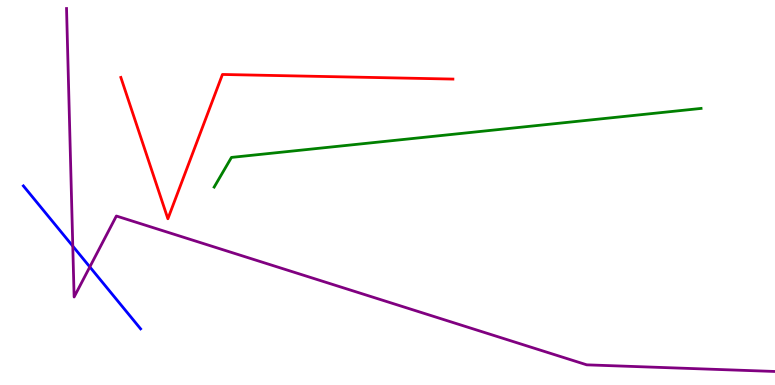[{'lines': ['blue', 'red'], 'intersections': []}, {'lines': ['green', 'red'], 'intersections': []}, {'lines': ['purple', 'red'], 'intersections': []}, {'lines': ['blue', 'green'], 'intersections': []}, {'lines': ['blue', 'purple'], 'intersections': [{'x': 0.939, 'y': 3.61}, {'x': 1.16, 'y': 3.07}]}, {'lines': ['green', 'purple'], 'intersections': []}]